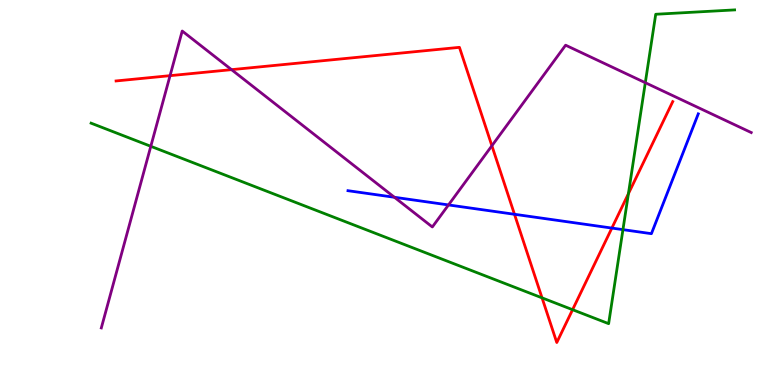[{'lines': ['blue', 'red'], 'intersections': [{'x': 6.64, 'y': 4.43}, {'x': 7.9, 'y': 4.08}]}, {'lines': ['green', 'red'], 'intersections': [{'x': 6.99, 'y': 2.26}, {'x': 7.39, 'y': 1.96}, {'x': 8.11, 'y': 4.97}]}, {'lines': ['purple', 'red'], 'intersections': [{'x': 2.19, 'y': 8.03}, {'x': 2.99, 'y': 8.19}, {'x': 6.35, 'y': 6.21}]}, {'lines': ['blue', 'green'], 'intersections': [{'x': 8.04, 'y': 4.04}]}, {'lines': ['blue', 'purple'], 'intersections': [{'x': 5.09, 'y': 4.88}, {'x': 5.79, 'y': 4.68}]}, {'lines': ['green', 'purple'], 'intersections': [{'x': 1.95, 'y': 6.2}, {'x': 8.33, 'y': 7.85}]}]